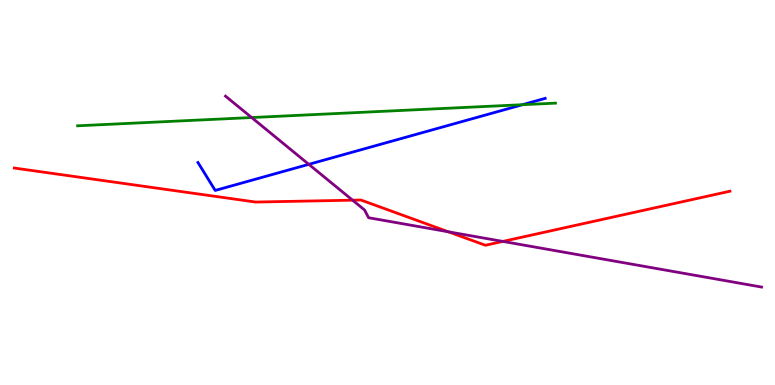[{'lines': ['blue', 'red'], 'intersections': []}, {'lines': ['green', 'red'], 'intersections': []}, {'lines': ['purple', 'red'], 'intersections': [{'x': 4.55, 'y': 4.8}, {'x': 5.78, 'y': 3.98}, {'x': 6.49, 'y': 3.73}]}, {'lines': ['blue', 'green'], 'intersections': [{'x': 6.74, 'y': 7.28}]}, {'lines': ['blue', 'purple'], 'intersections': [{'x': 3.98, 'y': 5.73}]}, {'lines': ['green', 'purple'], 'intersections': [{'x': 3.25, 'y': 6.95}]}]